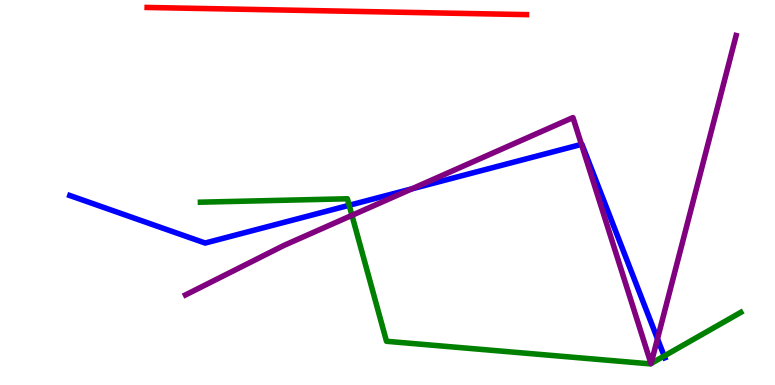[{'lines': ['blue', 'red'], 'intersections': []}, {'lines': ['green', 'red'], 'intersections': []}, {'lines': ['purple', 'red'], 'intersections': []}, {'lines': ['blue', 'green'], 'intersections': [{'x': 4.51, 'y': 4.67}, {'x': 8.57, 'y': 0.753}]}, {'lines': ['blue', 'purple'], 'intersections': [{'x': 5.31, 'y': 5.09}, {'x': 7.5, 'y': 6.25}, {'x': 8.48, 'y': 1.2}]}, {'lines': ['green', 'purple'], 'intersections': [{'x': 4.54, 'y': 4.41}, {'x': 8.4, 'y': 0.558}, {'x': 8.4, 'y': 0.559}]}]